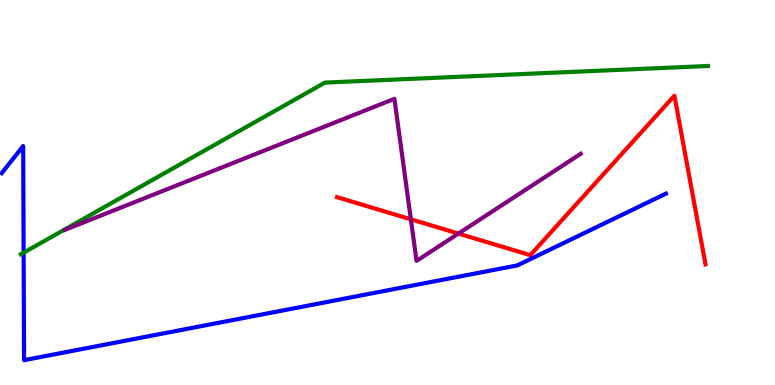[{'lines': ['blue', 'red'], 'intersections': []}, {'lines': ['green', 'red'], 'intersections': []}, {'lines': ['purple', 'red'], 'intersections': [{'x': 5.3, 'y': 4.3}, {'x': 5.92, 'y': 3.93}]}, {'lines': ['blue', 'green'], 'intersections': [{'x': 0.305, 'y': 3.44}]}, {'lines': ['blue', 'purple'], 'intersections': []}, {'lines': ['green', 'purple'], 'intersections': []}]